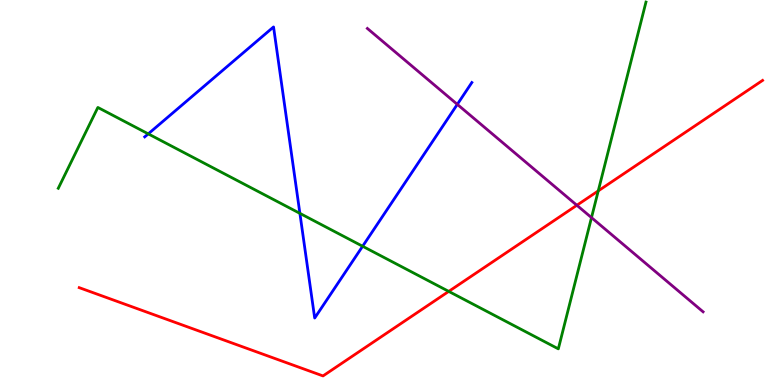[{'lines': ['blue', 'red'], 'intersections': []}, {'lines': ['green', 'red'], 'intersections': [{'x': 5.79, 'y': 2.43}, {'x': 7.72, 'y': 5.04}]}, {'lines': ['purple', 'red'], 'intersections': [{'x': 7.44, 'y': 4.67}]}, {'lines': ['blue', 'green'], 'intersections': [{'x': 1.91, 'y': 6.52}, {'x': 3.87, 'y': 4.46}, {'x': 4.68, 'y': 3.6}]}, {'lines': ['blue', 'purple'], 'intersections': [{'x': 5.9, 'y': 7.29}]}, {'lines': ['green', 'purple'], 'intersections': [{'x': 7.63, 'y': 4.35}]}]